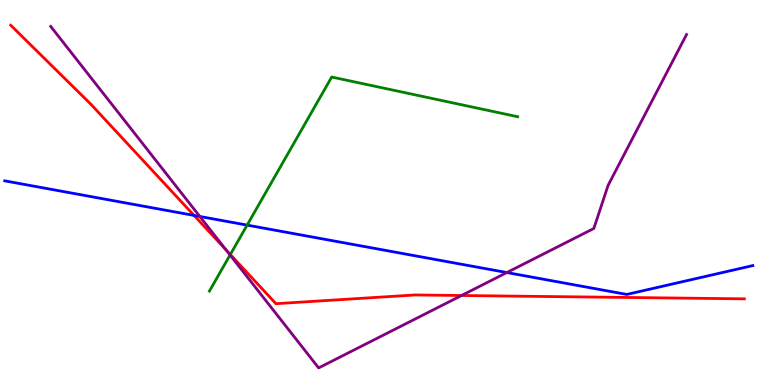[{'lines': ['blue', 'red'], 'intersections': [{'x': 2.5, 'y': 4.4}]}, {'lines': ['green', 'red'], 'intersections': [{'x': 2.97, 'y': 3.39}]}, {'lines': ['purple', 'red'], 'intersections': [{'x': 2.92, 'y': 3.51}, {'x': 5.96, 'y': 2.32}]}, {'lines': ['blue', 'green'], 'intersections': [{'x': 3.19, 'y': 4.15}]}, {'lines': ['blue', 'purple'], 'intersections': [{'x': 2.58, 'y': 4.38}, {'x': 6.54, 'y': 2.92}]}, {'lines': ['green', 'purple'], 'intersections': [{'x': 2.97, 'y': 3.38}]}]